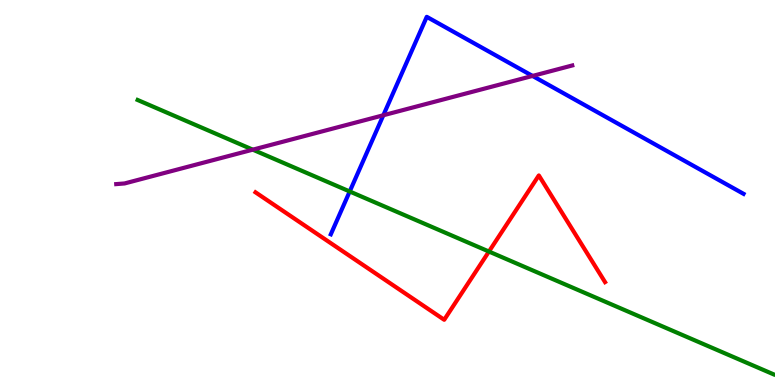[{'lines': ['blue', 'red'], 'intersections': []}, {'lines': ['green', 'red'], 'intersections': [{'x': 6.31, 'y': 3.47}]}, {'lines': ['purple', 'red'], 'intersections': []}, {'lines': ['blue', 'green'], 'intersections': [{'x': 4.51, 'y': 5.03}]}, {'lines': ['blue', 'purple'], 'intersections': [{'x': 4.95, 'y': 7.01}, {'x': 6.87, 'y': 8.03}]}, {'lines': ['green', 'purple'], 'intersections': [{'x': 3.26, 'y': 6.11}]}]